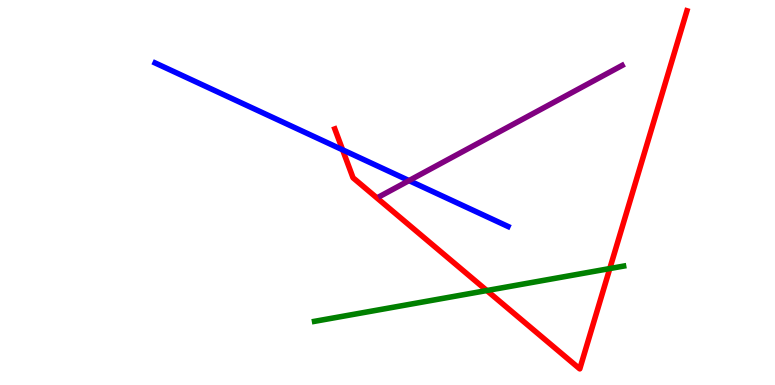[{'lines': ['blue', 'red'], 'intersections': [{'x': 4.42, 'y': 6.11}]}, {'lines': ['green', 'red'], 'intersections': [{'x': 6.28, 'y': 2.45}, {'x': 7.87, 'y': 3.02}]}, {'lines': ['purple', 'red'], 'intersections': []}, {'lines': ['blue', 'green'], 'intersections': []}, {'lines': ['blue', 'purple'], 'intersections': [{'x': 5.28, 'y': 5.31}]}, {'lines': ['green', 'purple'], 'intersections': []}]